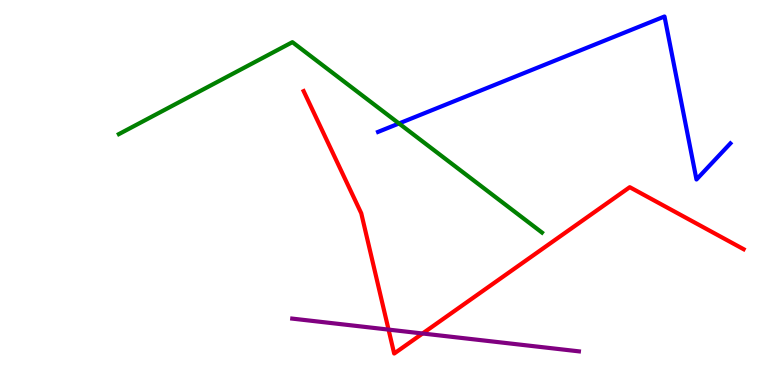[{'lines': ['blue', 'red'], 'intersections': []}, {'lines': ['green', 'red'], 'intersections': []}, {'lines': ['purple', 'red'], 'intersections': [{'x': 5.01, 'y': 1.44}, {'x': 5.45, 'y': 1.34}]}, {'lines': ['blue', 'green'], 'intersections': [{'x': 5.15, 'y': 6.79}]}, {'lines': ['blue', 'purple'], 'intersections': []}, {'lines': ['green', 'purple'], 'intersections': []}]